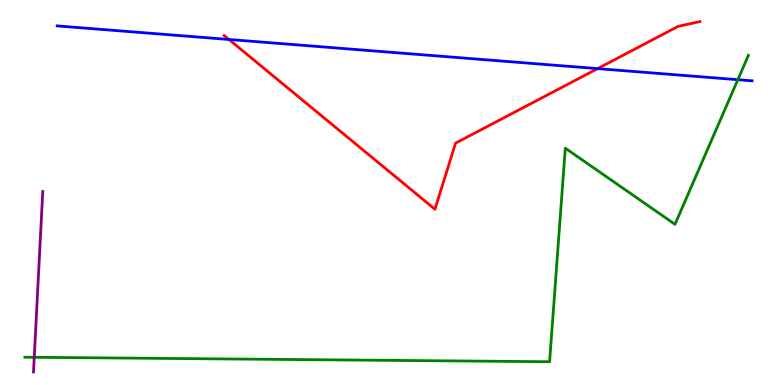[{'lines': ['blue', 'red'], 'intersections': [{'x': 2.95, 'y': 8.97}, {'x': 7.71, 'y': 8.22}]}, {'lines': ['green', 'red'], 'intersections': []}, {'lines': ['purple', 'red'], 'intersections': []}, {'lines': ['blue', 'green'], 'intersections': [{'x': 9.52, 'y': 7.93}]}, {'lines': ['blue', 'purple'], 'intersections': []}, {'lines': ['green', 'purple'], 'intersections': [{'x': 0.442, 'y': 0.72}]}]